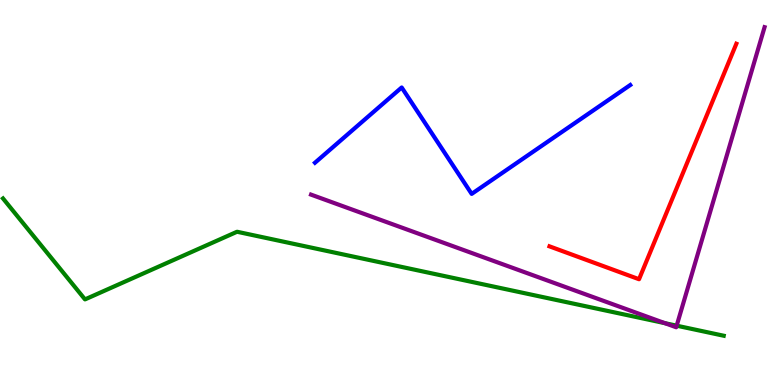[{'lines': ['blue', 'red'], 'intersections': []}, {'lines': ['green', 'red'], 'intersections': []}, {'lines': ['purple', 'red'], 'intersections': []}, {'lines': ['blue', 'green'], 'intersections': []}, {'lines': ['blue', 'purple'], 'intersections': []}, {'lines': ['green', 'purple'], 'intersections': [{'x': 8.58, 'y': 1.61}, {'x': 8.73, 'y': 1.54}]}]